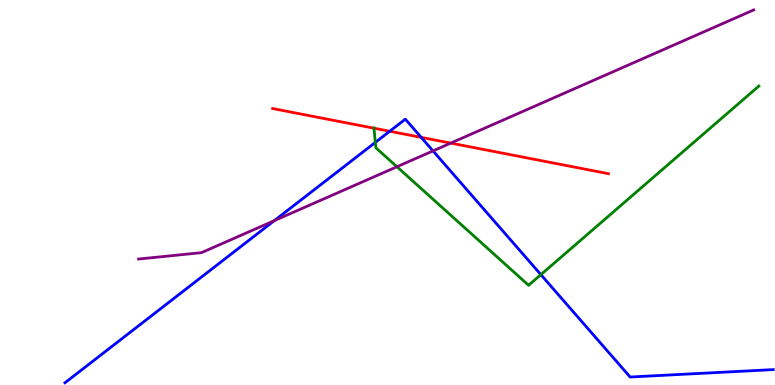[{'lines': ['blue', 'red'], 'intersections': [{'x': 5.03, 'y': 6.59}, {'x': 5.43, 'y': 6.43}]}, {'lines': ['green', 'red'], 'intersections': [{'x': 4.83, 'y': 6.67}]}, {'lines': ['purple', 'red'], 'intersections': [{'x': 5.82, 'y': 6.28}]}, {'lines': ['blue', 'green'], 'intersections': [{'x': 4.84, 'y': 6.3}, {'x': 6.98, 'y': 2.87}]}, {'lines': ['blue', 'purple'], 'intersections': [{'x': 3.54, 'y': 4.27}, {'x': 5.59, 'y': 6.08}]}, {'lines': ['green', 'purple'], 'intersections': [{'x': 5.12, 'y': 5.67}]}]